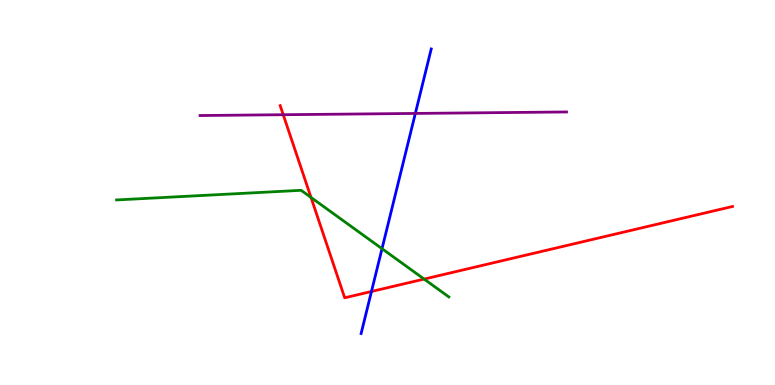[{'lines': ['blue', 'red'], 'intersections': [{'x': 4.79, 'y': 2.43}]}, {'lines': ['green', 'red'], 'intersections': [{'x': 4.01, 'y': 4.87}, {'x': 5.47, 'y': 2.75}]}, {'lines': ['purple', 'red'], 'intersections': [{'x': 3.65, 'y': 7.02}]}, {'lines': ['blue', 'green'], 'intersections': [{'x': 4.93, 'y': 3.54}]}, {'lines': ['blue', 'purple'], 'intersections': [{'x': 5.36, 'y': 7.05}]}, {'lines': ['green', 'purple'], 'intersections': []}]